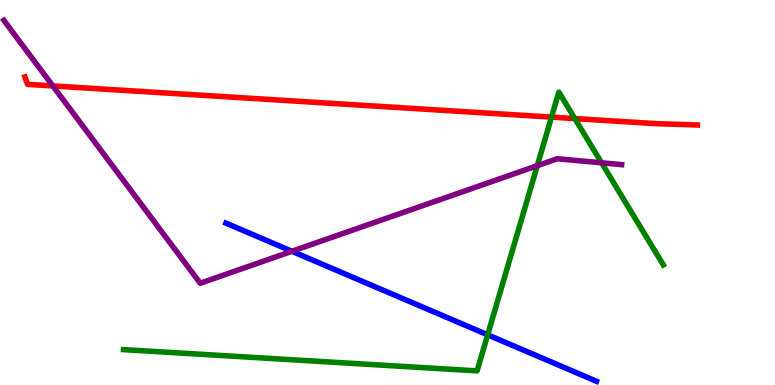[{'lines': ['blue', 'red'], 'intersections': []}, {'lines': ['green', 'red'], 'intersections': [{'x': 7.12, 'y': 6.96}, {'x': 7.42, 'y': 6.92}]}, {'lines': ['purple', 'red'], 'intersections': [{'x': 0.682, 'y': 7.77}]}, {'lines': ['blue', 'green'], 'intersections': [{'x': 6.29, 'y': 1.3}]}, {'lines': ['blue', 'purple'], 'intersections': [{'x': 3.77, 'y': 3.47}]}, {'lines': ['green', 'purple'], 'intersections': [{'x': 6.93, 'y': 5.7}, {'x': 7.76, 'y': 5.77}]}]